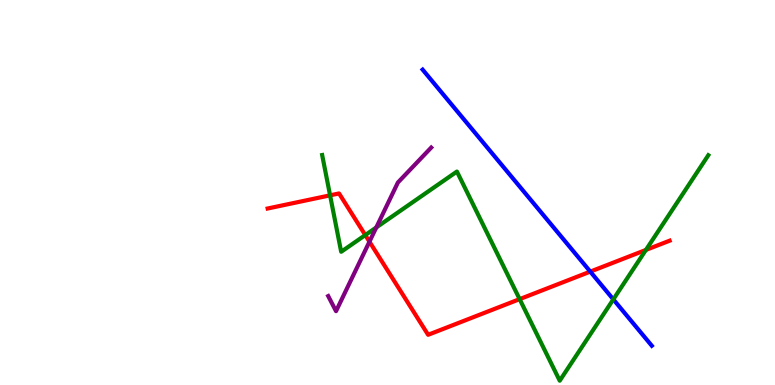[{'lines': ['blue', 'red'], 'intersections': [{'x': 7.62, 'y': 2.95}]}, {'lines': ['green', 'red'], 'intersections': [{'x': 4.26, 'y': 4.93}, {'x': 4.71, 'y': 3.89}, {'x': 6.7, 'y': 2.23}, {'x': 8.33, 'y': 3.51}]}, {'lines': ['purple', 'red'], 'intersections': [{'x': 4.77, 'y': 3.72}]}, {'lines': ['blue', 'green'], 'intersections': [{'x': 7.91, 'y': 2.22}]}, {'lines': ['blue', 'purple'], 'intersections': []}, {'lines': ['green', 'purple'], 'intersections': [{'x': 4.86, 'y': 4.09}]}]